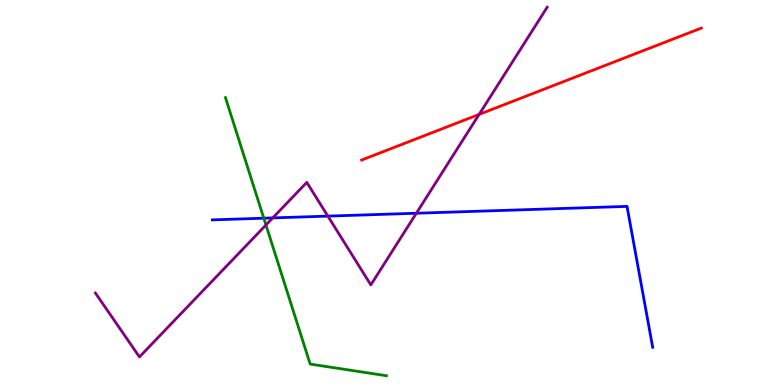[{'lines': ['blue', 'red'], 'intersections': []}, {'lines': ['green', 'red'], 'intersections': []}, {'lines': ['purple', 'red'], 'intersections': [{'x': 6.18, 'y': 7.03}]}, {'lines': ['blue', 'green'], 'intersections': [{'x': 3.4, 'y': 4.33}]}, {'lines': ['blue', 'purple'], 'intersections': [{'x': 3.52, 'y': 4.34}, {'x': 4.23, 'y': 4.39}, {'x': 5.37, 'y': 4.46}]}, {'lines': ['green', 'purple'], 'intersections': [{'x': 3.43, 'y': 4.16}]}]